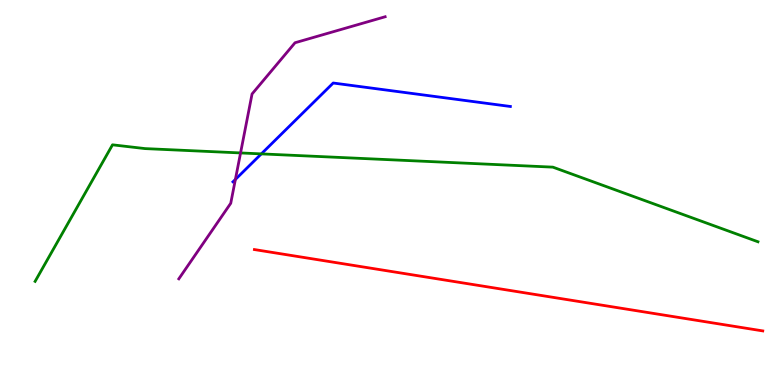[{'lines': ['blue', 'red'], 'intersections': []}, {'lines': ['green', 'red'], 'intersections': []}, {'lines': ['purple', 'red'], 'intersections': []}, {'lines': ['blue', 'green'], 'intersections': [{'x': 3.37, 'y': 6.0}]}, {'lines': ['blue', 'purple'], 'intersections': [{'x': 3.04, 'y': 5.34}]}, {'lines': ['green', 'purple'], 'intersections': [{'x': 3.1, 'y': 6.03}]}]